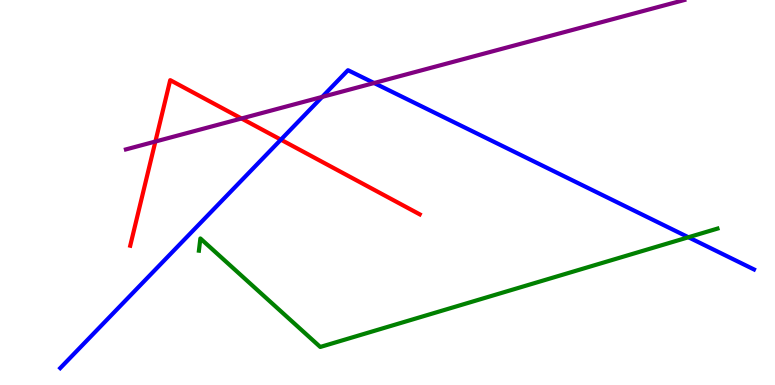[{'lines': ['blue', 'red'], 'intersections': [{'x': 3.62, 'y': 6.37}]}, {'lines': ['green', 'red'], 'intersections': []}, {'lines': ['purple', 'red'], 'intersections': [{'x': 2.0, 'y': 6.32}, {'x': 3.12, 'y': 6.92}]}, {'lines': ['blue', 'green'], 'intersections': [{'x': 8.88, 'y': 3.84}]}, {'lines': ['blue', 'purple'], 'intersections': [{'x': 4.16, 'y': 7.48}, {'x': 4.83, 'y': 7.84}]}, {'lines': ['green', 'purple'], 'intersections': []}]